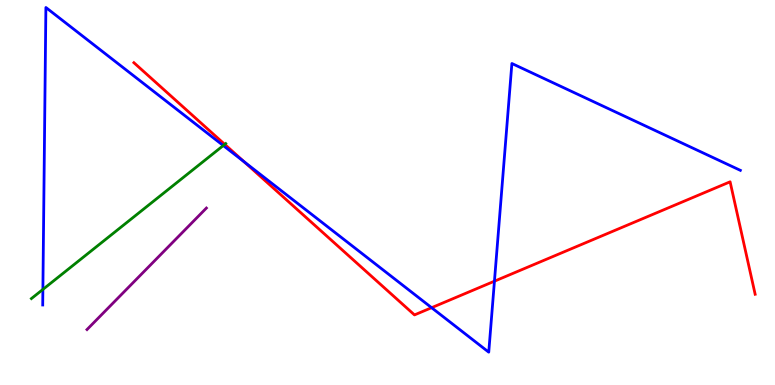[{'lines': ['blue', 'red'], 'intersections': [{'x': 3.15, 'y': 5.8}, {'x': 5.57, 'y': 2.01}, {'x': 6.38, 'y': 2.7}]}, {'lines': ['green', 'red'], 'intersections': [{'x': 2.9, 'y': 6.25}]}, {'lines': ['purple', 'red'], 'intersections': []}, {'lines': ['blue', 'green'], 'intersections': [{'x': 0.553, 'y': 2.48}, {'x': 2.88, 'y': 6.22}]}, {'lines': ['blue', 'purple'], 'intersections': []}, {'lines': ['green', 'purple'], 'intersections': []}]